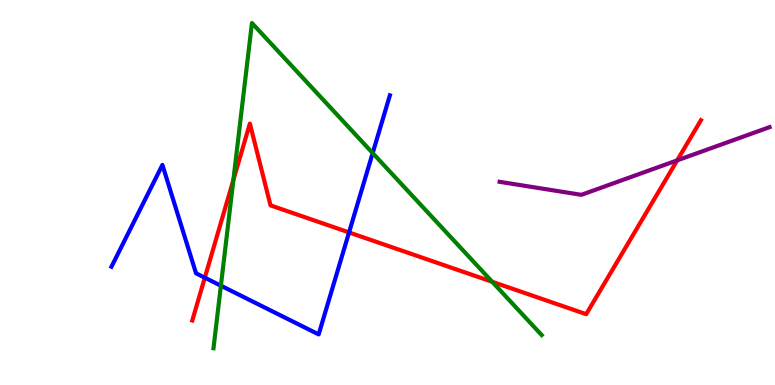[{'lines': ['blue', 'red'], 'intersections': [{'x': 2.64, 'y': 2.79}, {'x': 4.5, 'y': 3.96}]}, {'lines': ['green', 'red'], 'intersections': [{'x': 3.01, 'y': 5.33}, {'x': 6.35, 'y': 2.68}]}, {'lines': ['purple', 'red'], 'intersections': [{'x': 8.74, 'y': 5.83}]}, {'lines': ['blue', 'green'], 'intersections': [{'x': 2.85, 'y': 2.58}, {'x': 4.81, 'y': 6.02}]}, {'lines': ['blue', 'purple'], 'intersections': []}, {'lines': ['green', 'purple'], 'intersections': []}]